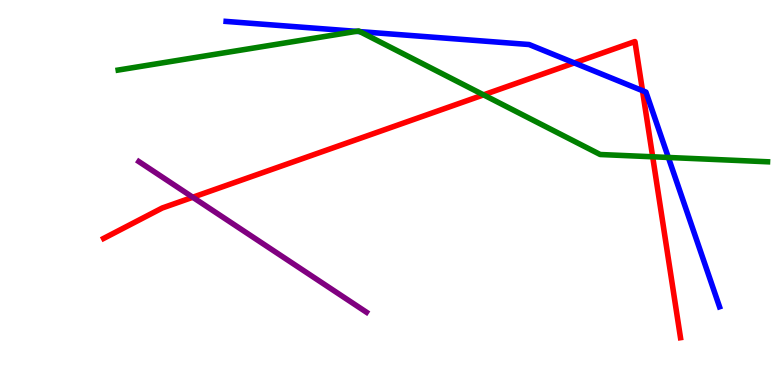[{'lines': ['blue', 'red'], 'intersections': [{'x': 7.41, 'y': 8.37}, {'x': 8.29, 'y': 7.64}]}, {'lines': ['green', 'red'], 'intersections': [{'x': 6.24, 'y': 7.54}, {'x': 8.42, 'y': 5.93}]}, {'lines': ['purple', 'red'], 'intersections': [{'x': 2.49, 'y': 4.88}]}, {'lines': ['blue', 'green'], 'intersections': [{'x': 4.6, 'y': 9.19}, {'x': 4.64, 'y': 9.18}, {'x': 8.62, 'y': 5.91}]}, {'lines': ['blue', 'purple'], 'intersections': []}, {'lines': ['green', 'purple'], 'intersections': []}]